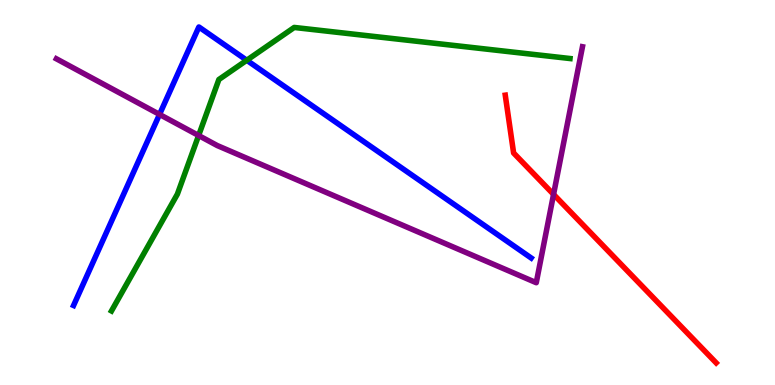[{'lines': ['blue', 'red'], 'intersections': []}, {'lines': ['green', 'red'], 'intersections': []}, {'lines': ['purple', 'red'], 'intersections': [{'x': 7.14, 'y': 4.95}]}, {'lines': ['blue', 'green'], 'intersections': [{'x': 3.18, 'y': 8.43}]}, {'lines': ['blue', 'purple'], 'intersections': [{'x': 2.06, 'y': 7.03}]}, {'lines': ['green', 'purple'], 'intersections': [{'x': 2.56, 'y': 6.48}]}]